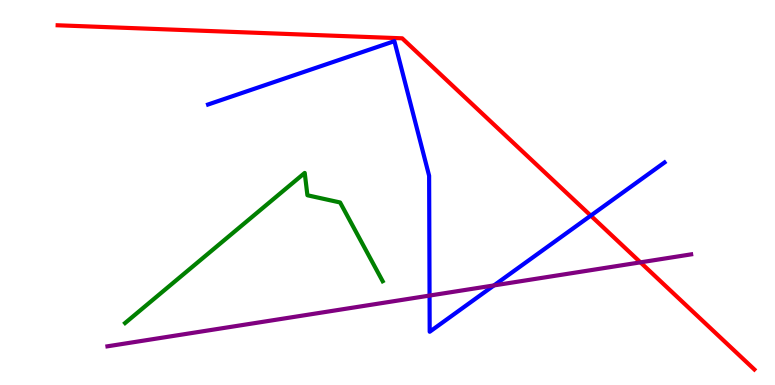[{'lines': ['blue', 'red'], 'intersections': [{'x': 7.62, 'y': 4.4}]}, {'lines': ['green', 'red'], 'intersections': []}, {'lines': ['purple', 'red'], 'intersections': [{'x': 8.26, 'y': 3.19}]}, {'lines': ['blue', 'green'], 'intersections': []}, {'lines': ['blue', 'purple'], 'intersections': [{'x': 5.54, 'y': 2.32}, {'x': 6.37, 'y': 2.59}]}, {'lines': ['green', 'purple'], 'intersections': []}]